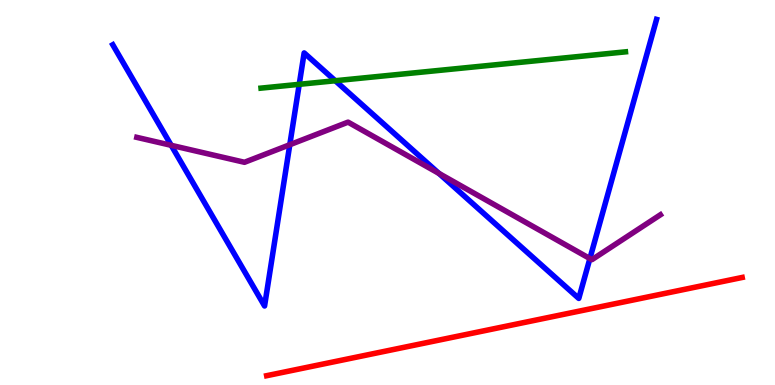[{'lines': ['blue', 'red'], 'intersections': []}, {'lines': ['green', 'red'], 'intersections': []}, {'lines': ['purple', 'red'], 'intersections': []}, {'lines': ['blue', 'green'], 'intersections': [{'x': 3.86, 'y': 7.81}, {'x': 4.33, 'y': 7.9}]}, {'lines': ['blue', 'purple'], 'intersections': [{'x': 2.21, 'y': 6.23}, {'x': 3.74, 'y': 6.24}, {'x': 5.66, 'y': 5.5}, {'x': 7.61, 'y': 3.28}]}, {'lines': ['green', 'purple'], 'intersections': []}]